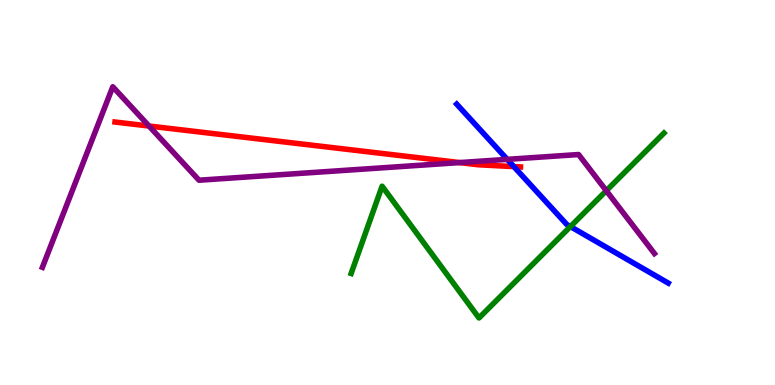[{'lines': ['blue', 'red'], 'intersections': [{'x': 6.63, 'y': 5.67}]}, {'lines': ['green', 'red'], 'intersections': []}, {'lines': ['purple', 'red'], 'intersections': [{'x': 1.92, 'y': 6.73}, {'x': 5.93, 'y': 5.78}]}, {'lines': ['blue', 'green'], 'intersections': [{'x': 7.36, 'y': 4.12}]}, {'lines': ['blue', 'purple'], 'intersections': [{'x': 6.54, 'y': 5.86}]}, {'lines': ['green', 'purple'], 'intersections': [{'x': 7.82, 'y': 5.05}]}]